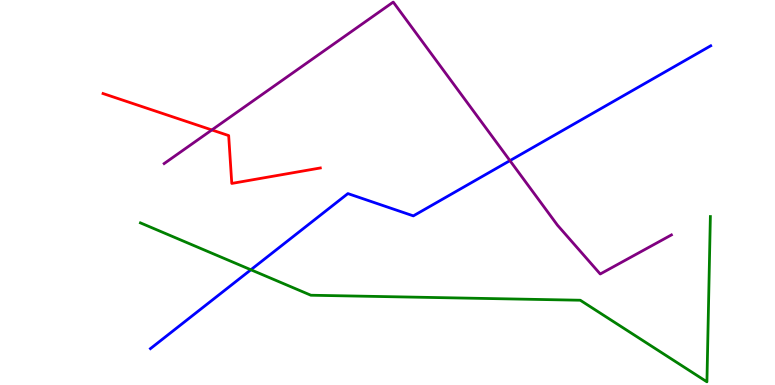[{'lines': ['blue', 'red'], 'intersections': []}, {'lines': ['green', 'red'], 'intersections': []}, {'lines': ['purple', 'red'], 'intersections': [{'x': 2.73, 'y': 6.62}]}, {'lines': ['blue', 'green'], 'intersections': [{'x': 3.24, 'y': 2.99}]}, {'lines': ['blue', 'purple'], 'intersections': [{'x': 6.58, 'y': 5.83}]}, {'lines': ['green', 'purple'], 'intersections': []}]